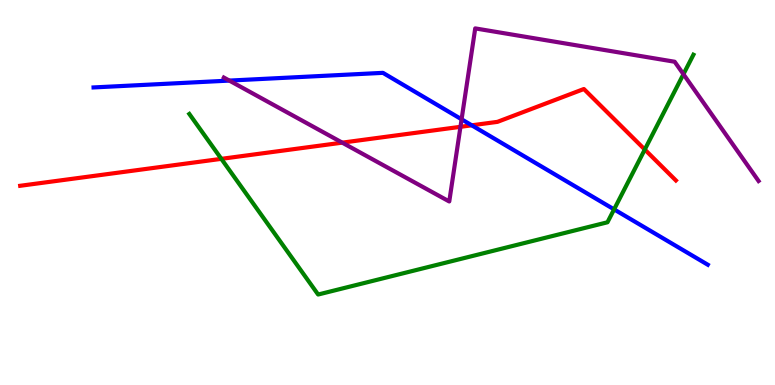[{'lines': ['blue', 'red'], 'intersections': [{'x': 6.09, 'y': 6.75}]}, {'lines': ['green', 'red'], 'intersections': [{'x': 2.86, 'y': 5.87}, {'x': 8.32, 'y': 6.12}]}, {'lines': ['purple', 'red'], 'intersections': [{'x': 4.42, 'y': 6.29}, {'x': 5.94, 'y': 6.71}]}, {'lines': ['blue', 'green'], 'intersections': [{'x': 7.92, 'y': 4.56}]}, {'lines': ['blue', 'purple'], 'intersections': [{'x': 2.96, 'y': 7.91}, {'x': 5.96, 'y': 6.9}]}, {'lines': ['green', 'purple'], 'intersections': [{'x': 8.82, 'y': 8.07}]}]